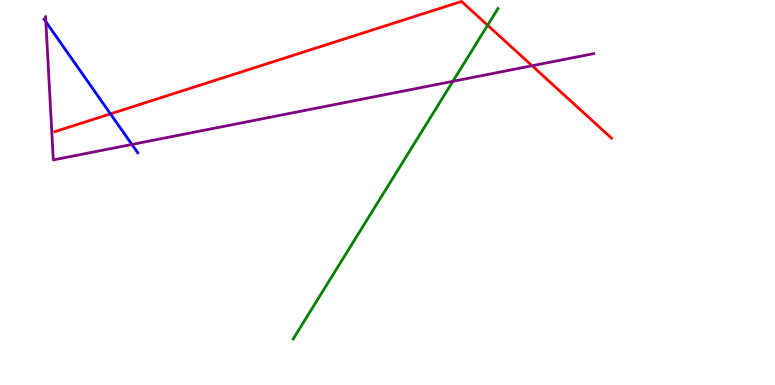[{'lines': ['blue', 'red'], 'intersections': [{'x': 1.43, 'y': 7.04}]}, {'lines': ['green', 'red'], 'intersections': [{'x': 6.29, 'y': 9.34}]}, {'lines': ['purple', 'red'], 'intersections': [{'x': 6.87, 'y': 8.29}]}, {'lines': ['blue', 'green'], 'intersections': []}, {'lines': ['blue', 'purple'], 'intersections': [{'x': 0.592, 'y': 9.43}, {'x': 1.7, 'y': 6.25}]}, {'lines': ['green', 'purple'], 'intersections': [{'x': 5.84, 'y': 7.89}]}]